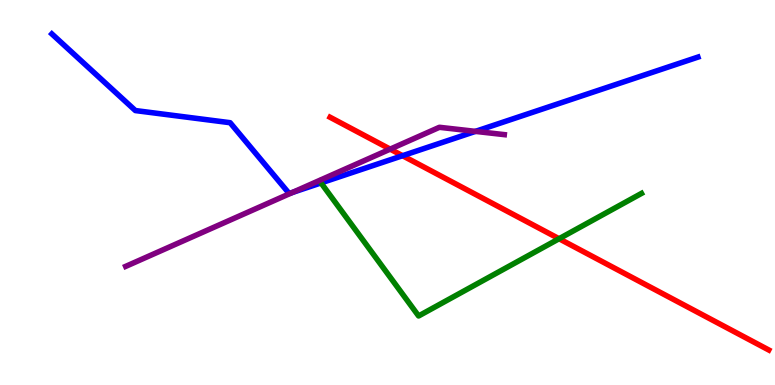[{'lines': ['blue', 'red'], 'intersections': [{'x': 5.19, 'y': 5.96}]}, {'lines': ['green', 'red'], 'intersections': [{'x': 7.21, 'y': 3.8}]}, {'lines': ['purple', 'red'], 'intersections': [{'x': 5.03, 'y': 6.13}]}, {'lines': ['blue', 'green'], 'intersections': [{'x': 4.14, 'y': 5.25}]}, {'lines': ['blue', 'purple'], 'intersections': [{'x': 3.77, 'y': 5.0}, {'x': 6.13, 'y': 6.59}]}, {'lines': ['green', 'purple'], 'intersections': []}]